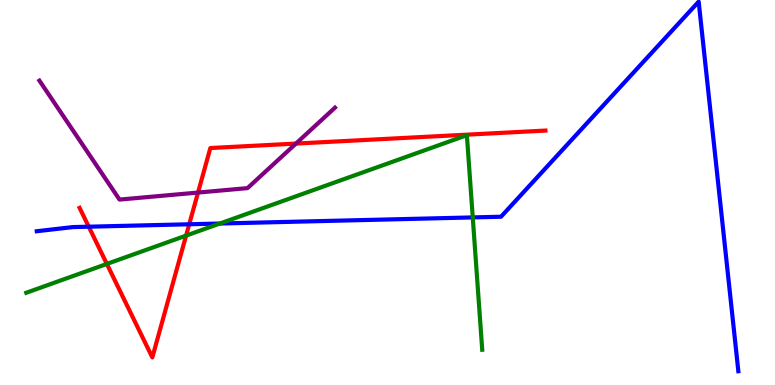[{'lines': ['blue', 'red'], 'intersections': [{'x': 1.15, 'y': 4.11}, {'x': 2.44, 'y': 4.17}]}, {'lines': ['green', 'red'], 'intersections': [{'x': 1.38, 'y': 3.14}, {'x': 2.4, 'y': 3.88}]}, {'lines': ['purple', 'red'], 'intersections': [{'x': 2.56, 'y': 5.0}, {'x': 3.82, 'y': 6.27}]}, {'lines': ['blue', 'green'], 'intersections': [{'x': 2.84, 'y': 4.19}, {'x': 6.1, 'y': 4.35}]}, {'lines': ['blue', 'purple'], 'intersections': []}, {'lines': ['green', 'purple'], 'intersections': []}]